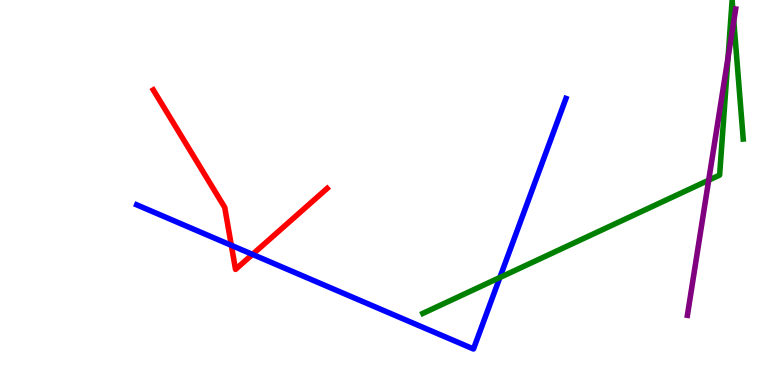[{'lines': ['blue', 'red'], 'intersections': [{'x': 2.98, 'y': 3.63}, {'x': 3.26, 'y': 3.39}]}, {'lines': ['green', 'red'], 'intersections': []}, {'lines': ['purple', 'red'], 'intersections': []}, {'lines': ['blue', 'green'], 'intersections': [{'x': 6.45, 'y': 2.79}]}, {'lines': ['blue', 'purple'], 'intersections': []}, {'lines': ['green', 'purple'], 'intersections': [{'x': 9.14, 'y': 5.32}, {'x': 9.39, 'y': 8.51}, {'x': 9.47, 'y': 9.45}]}]